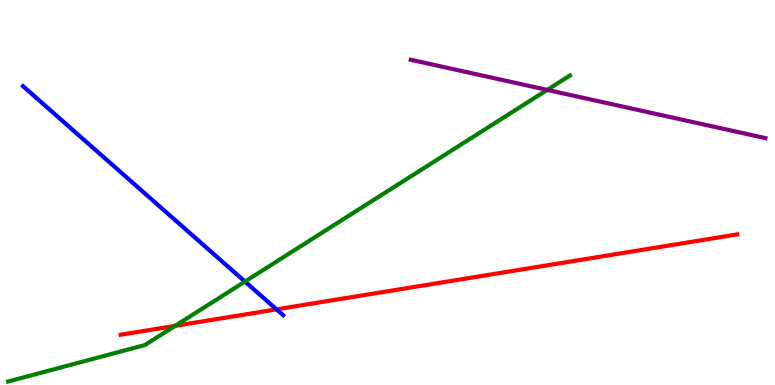[{'lines': ['blue', 'red'], 'intersections': [{'x': 3.57, 'y': 1.96}]}, {'lines': ['green', 'red'], 'intersections': [{'x': 2.26, 'y': 1.54}]}, {'lines': ['purple', 'red'], 'intersections': []}, {'lines': ['blue', 'green'], 'intersections': [{'x': 3.16, 'y': 2.69}]}, {'lines': ['blue', 'purple'], 'intersections': []}, {'lines': ['green', 'purple'], 'intersections': [{'x': 7.06, 'y': 7.66}]}]